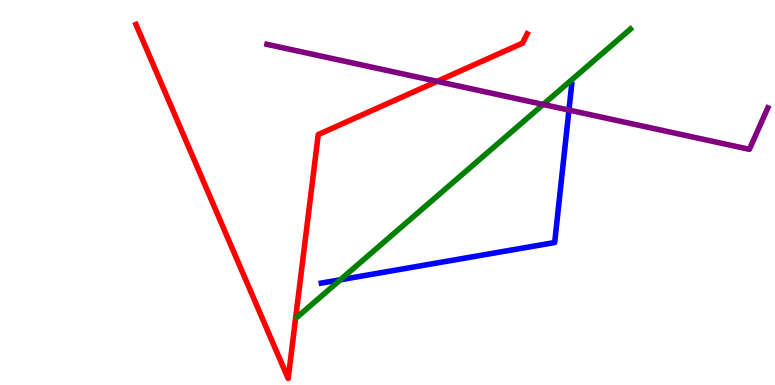[{'lines': ['blue', 'red'], 'intersections': []}, {'lines': ['green', 'red'], 'intersections': []}, {'lines': ['purple', 'red'], 'intersections': [{'x': 5.64, 'y': 7.89}]}, {'lines': ['blue', 'green'], 'intersections': [{'x': 4.39, 'y': 2.73}]}, {'lines': ['blue', 'purple'], 'intersections': [{'x': 7.34, 'y': 7.14}]}, {'lines': ['green', 'purple'], 'intersections': [{'x': 7.01, 'y': 7.29}]}]